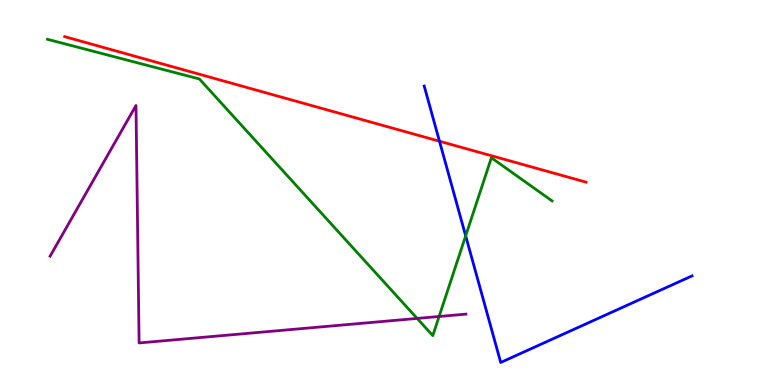[{'lines': ['blue', 'red'], 'intersections': [{'x': 5.67, 'y': 6.33}]}, {'lines': ['green', 'red'], 'intersections': []}, {'lines': ['purple', 'red'], 'intersections': []}, {'lines': ['blue', 'green'], 'intersections': [{'x': 6.01, 'y': 3.87}]}, {'lines': ['blue', 'purple'], 'intersections': []}, {'lines': ['green', 'purple'], 'intersections': [{'x': 5.38, 'y': 1.73}, {'x': 5.67, 'y': 1.78}]}]